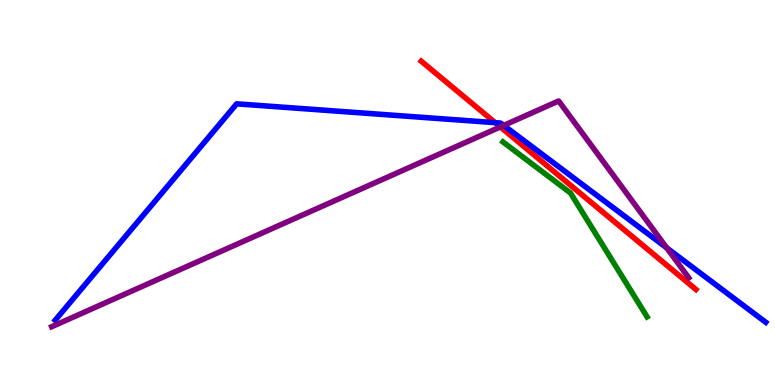[{'lines': ['blue', 'red'], 'intersections': [{'x': 6.39, 'y': 6.81}]}, {'lines': ['green', 'red'], 'intersections': []}, {'lines': ['purple', 'red'], 'intersections': [{'x': 6.46, 'y': 6.7}]}, {'lines': ['blue', 'green'], 'intersections': []}, {'lines': ['blue', 'purple'], 'intersections': [{'x': 6.5, 'y': 6.74}, {'x': 8.6, 'y': 3.56}]}, {'lines': ['green', 'purple'], 'intersections': []}]